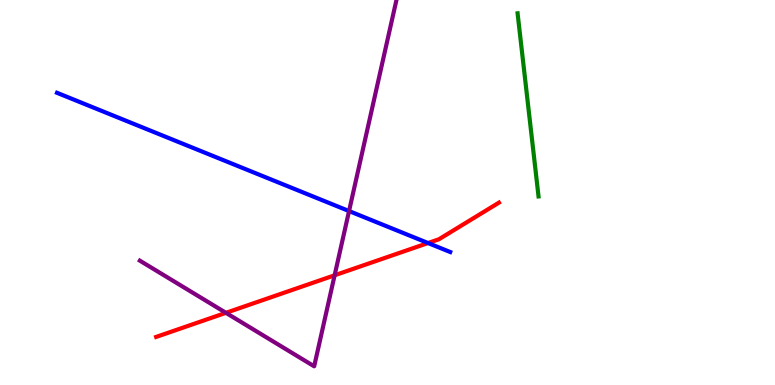[{'lines': ['blue', 'red'], 'intersections': [{'x': 5.52, 'y': 3.69}]}, {'lines': ['green', 'red'], 'intersections': []}, {'lines': ['purple', 'red'], 'intersections': [{'x': 2.92, 'y': 1.87}, {'x': 4.32, 'y': 2.85}]}, {'lines': ['blue', 'green'], 'intersections': []}, {'lines': ['blue', 'purple'], 'intersections': [{'x': 4.5, 'y': 4.52}]}, {'lines': ['green', 'purple'], 'intersections': []}]